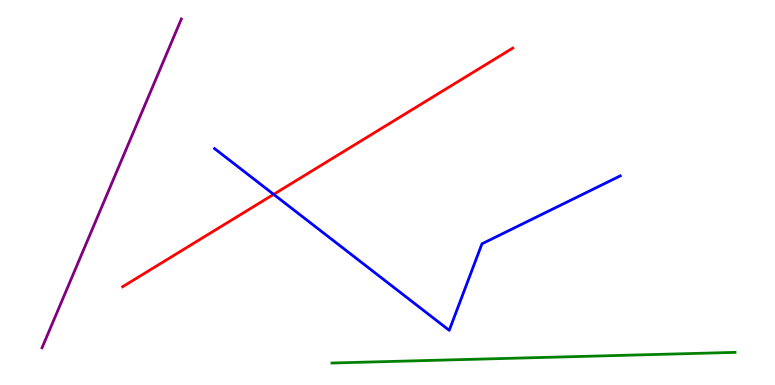[{'lines': ['blue', 'red'], 'intersections': [{'x': 3.53, 'y': 4.95}]}, {'lines': ['green', 'red'], 'intersections': []}, {'lines': ['purple', 'red'], 'intersections': []}, {'lines': ['blue', 'green'], 'intersections': []}, {'lines': ['blue', 'purple'], 'intersections': []}, {'lines': ['green', 'purple'], 'intersections': []}]